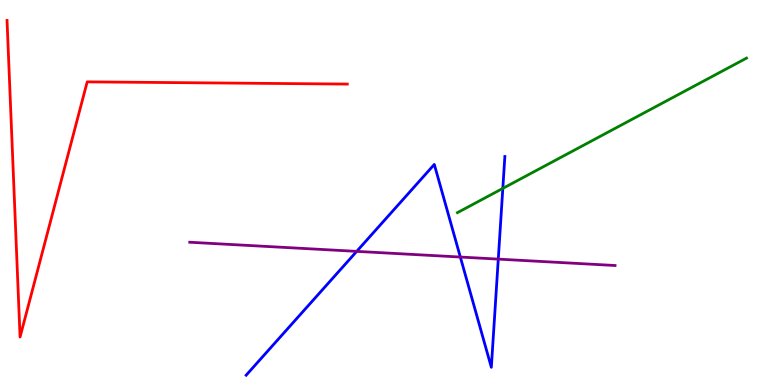[{'lines': ['blue', 'red'], 'intersections': []}, {'lines': ['green', 'red'], 'intersections': []}, {'lines': ['purple', 'red'], 'intersections': []}, {'lines': ['blue', 'green'], 'intersections': [{'x': 6.49, 'y': 5.11}]}, {'lines': ['blue', 'purple'], 'intersections': [{'x': 4.6, 'y': 3.47}, {'x': 5.94, 'y': 3.32}, {'x': 6.43, 'y': 3.27}]}, {'lines': ['green', 'purple'], 'intersections': []}]